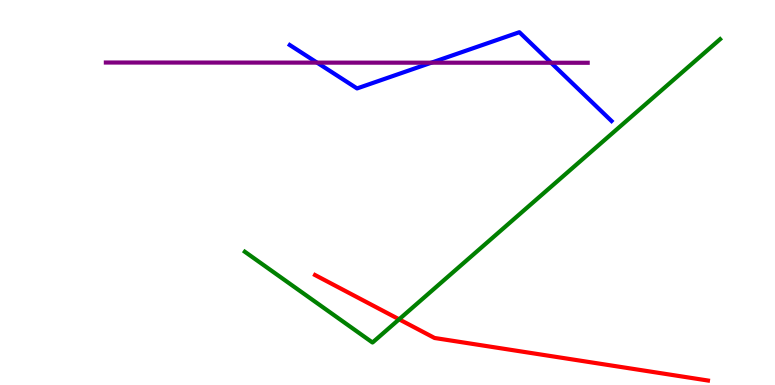[{'lines': ['blue', 'red'], 'intersections': []}, {'lines': ['green', 'red'], 'intersections': [{'x': 5.15, 'y': 1.71}]}, {'lines': ['purple', 'red'], 'intersections': []}, {'lines': ['blue', 'green'], 'intersections': []}, {'lines': ['blue', 'purple'], 'intersections': [{'x': 4.09, 'y': 8.37}, {'x': 5.57, 'y': 8.37}, {'x': 7.11, 'y': 8.37}]}, {'lines': ['green', 'purple'], 'intersections': []}]